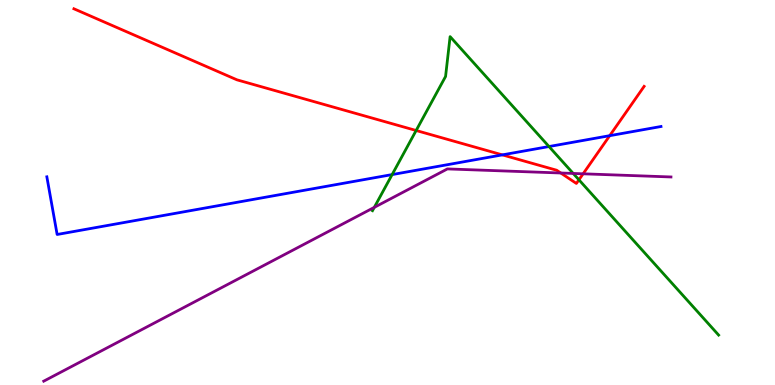[{'lines': ['blue', 'red'], 'intersections': [{'x': 6.48, 'y': 5.98}, {'x': 7.87, 'y': 6.48}]}, {'lines': ['green', 'red'], 'intersections': [{'x': 5.37, 'y': 6.61}, {'x': 7.47, 'y': 5.33}]}, {'lines': ['purple', 'red'], 'intersections': [{'x': 7.24, 'y': 5.51}, {'x': 7.52, 'y': 5.49}]}, {'lines': ['blue', 'green'], 'intersections': [{'x': 5.06, 'y': 5.47}, {'x': 7.08, 'y': 6.19}]}, {'lines': ['blue', 'purple'], 'intersections': []}, {'lines': ['green', 'purple'], 'intersections': [{'x': 4.83, 'y': 4.61}, {'x': 7.4, 'y': 5.49}]}]